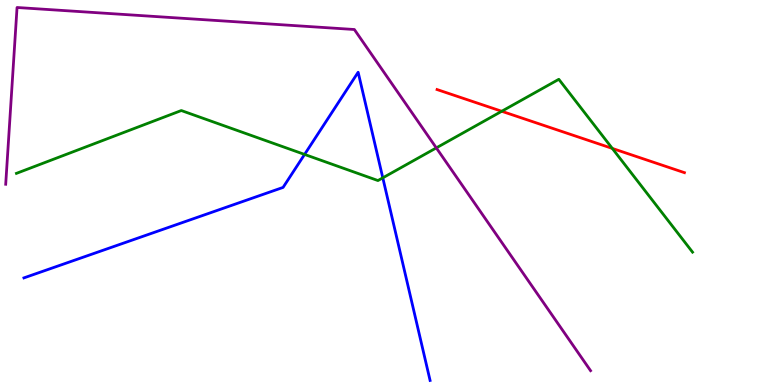[{'lines': ['blue', 'red'], 'intersections': []}, {'lines': ['green', 'red'], 'intersections': [{'x': 6.47, 'y': 7.11}, {'x': 7.9, 'y': 6.15}]}, {'lines': ['purple', 'red'], 'intersections': []}, {'lines': ['blue', 'green'], 'intersections': [{'x': 3.93, 'y': 5.99}, {'x': 4.94, 'y': 5.38}]}, {'lines': ['blue', 'purple'], 'intersections': []}, {'lines': ['green', 'purple'], 'intersections': [{'x': 5.63, 'y': 6.16}]}]